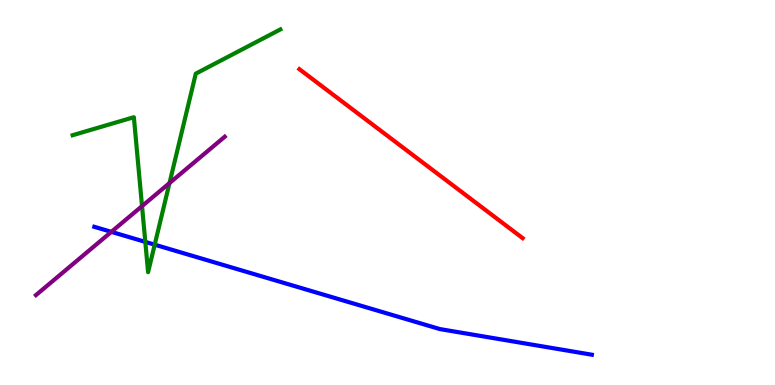[{'lines': ['blue', 'red'], 'intersections': []}, {'lines': ['green', 'red'], 'intersections': []}, {'lines': ['purple', 'red'], 'intersections': []}, {'lines': ['blue', 'green'], 'intersections': [{'x': 1.87, 'y': 3.72}, {'x': 2.0, 'y': 3.64}]}, {'lines': ['blue', 'purple'], 'intersections': [{'x': 1.44, 'y': 3.98}]}, {'lines': ['green', 'purple'], 'intersections': [{'x': 1.83, 'y': 4.65}, {'x': 2.19, 'y': 5.24}]}]